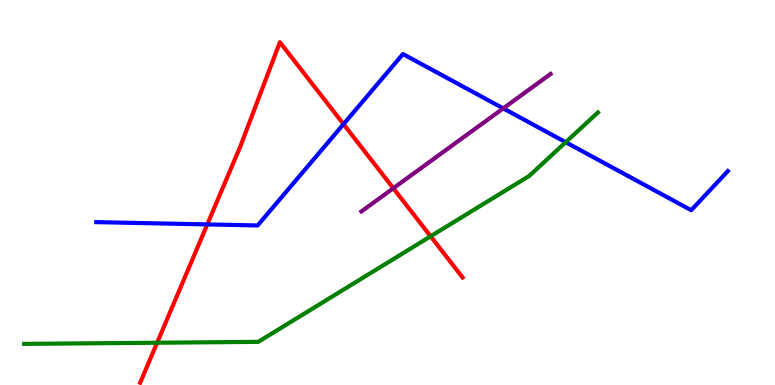[{'lines': ['blue', 'red'], 'intersections': [{'x': 2.67, 'y': 4.17}, {'x': 4.43, 'y': 6.78}]}, {'lines': ['green', 'red'], 'intersections': [{'x': 2.03, 'y': 1.1}, {'x': 5.56, 'y': 3.86}]}, {'lines': ['purple', 'red'], 'intersections': [{'x': 5.07, 'y': 5.11}]}, {'lines': ['blue', 'green'], 'intersections': [{'x': 7.3, 'y': 6.31}]}, {'lines': ['blue', 'purple'], 'intersections': [{'x': 6.49, 'y': 7.19}]}, {'lines': ['green', 'purple'], 'intersections': []}]